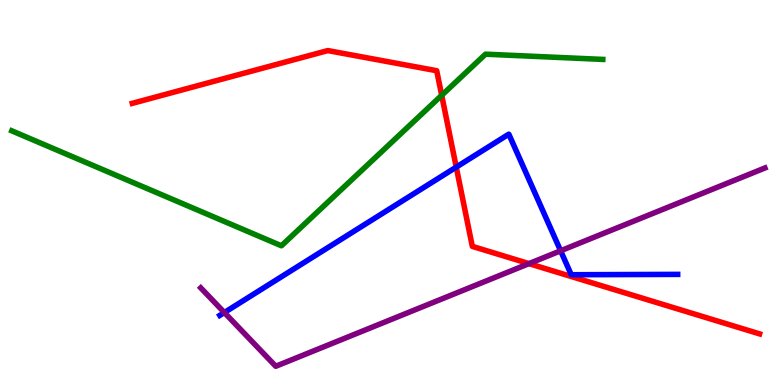[{'lines': ['blue', 'red'], 'intersections': [{'x': 5.89, 'y': 5.66}]}, {'lines': ['green', 'red'], 'intersections': [{'x': 5.7, 'y': 7.52}]}, {'lines': ['purple', 'red'], 'intersections': [{'x': 6.83, 'y': 3.15}]}, {'lines': ['blue', 'green'], 'intersections': []}, {'lines': ['blue', 'purple'], 'intersections': [{'x': 2.89, 'y': 1.88}, {'x': 7.23, 'y': 3.49}]}, {'lines': ['green', 'purple'], 'intersections': []}]